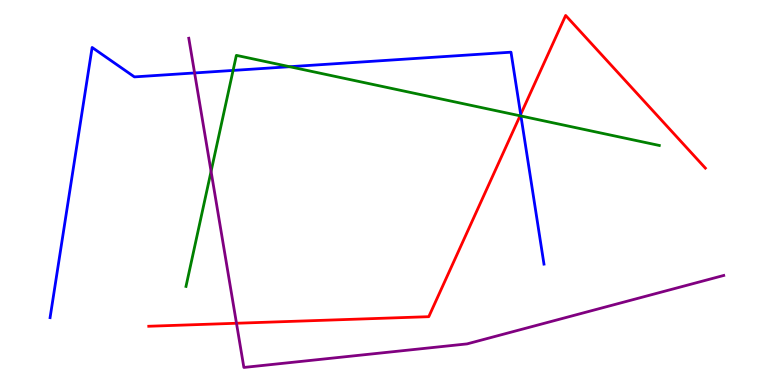[{'lines': ['blue', 'red'], 'intersections': [{'x': 6.72, 'y': 7.03}]}, {'lines': ['green', 'red'], 'intersections': [{'x': 6.71, 'y': 6.99}]}, {'lines': ['purple', 'red'], 'intersections': [{'x': 3.05, 'y': 1.6}]}, {'lines': ['blue', 'green'], 'intersections': [{'x': 3.01, 'y': 8.17}, {'x': 3.74, 'y': 8.27}, {'x': 6.72, 'y': 6.99}]}, {'lines': ['blue', 'purple'], 'intersections': [{'x': 2.51, 'y': 8.11}]}, {'lines': ['green', 'purple'], 'intersections': [{'x': 2.72, 'y': 5.55}]}]